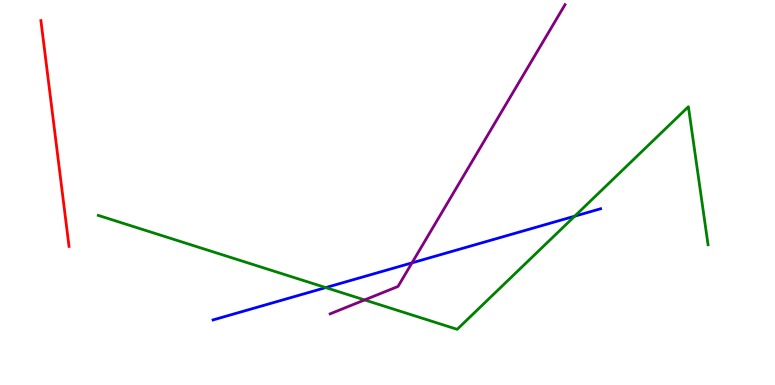[{'lines': ['blue', 'red'], 'intersections': []}, {'lines': ['green', 'red'], 'intersections': []}, {'lines': ['purple', 'red'], 'intersections': []}, {'lines': ['blue', 'green'], 'intersections': [{'x': 4.2, 'y': 2.53}, {'x': 7.42, 'y': 4.38}]}, {'lines': ['blue', 'purple'], 'intersections': [{'x': 5.32, 'y': 3.17}]}, {'lines': ['green', 'purple'], 'intersections': [{'x': 4.7, 'y': 2.21}]}]